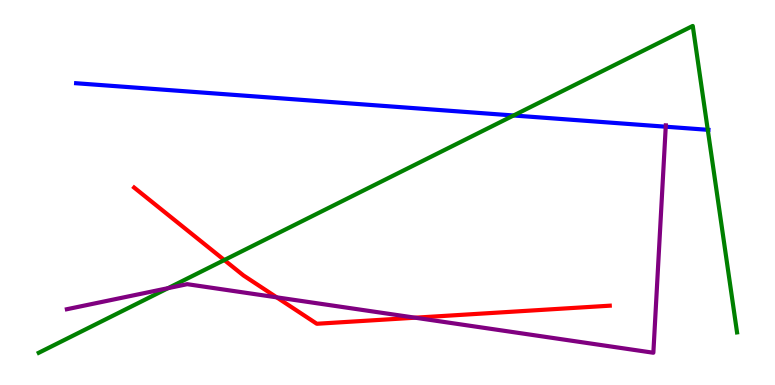[{'lines': ['blue', 'red'], 'intersections': []}, {'lines': ['green', 'red'], 'intersections': [{'x': 2.89, 'y': 3.25}]}, {'lines': ['purple', 'red'], 'intersections': [{'x': 3.57, 'y': 2.28}, {'x': 5.36, 'y': 1.75}]}, {'lines': ['blue', 'green'], 'intersections': [{'x': 6.63, 'y': 7.0}, {'x': 9.13, 'y': 6.63}]}, {'lines': ['blue', 'purple'], 'intersections': [{'x': 8.59, 'y': 6.71}]}, {'lines': ['green', 'purple'], 'intersections': [{'x': 2.17, 'y': 2.52}]}]